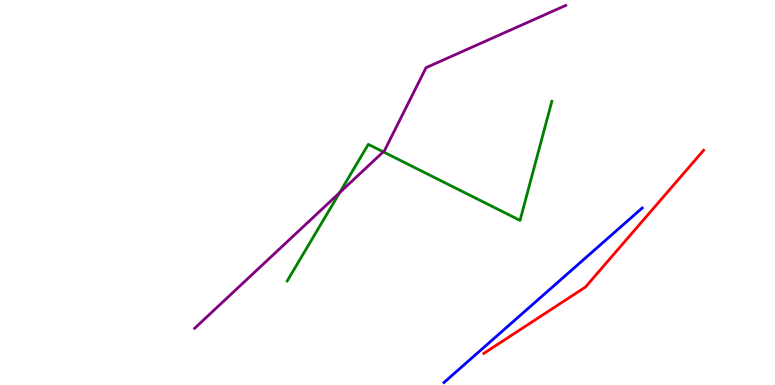[{'lines': ['blue', 'red'], 'intersections': []}, {'lines': ['green', 'red'], 'intersections': []}, {'lines': ['purple', 'red'], 'intersections': []}, {'lines': ['blue', 'green'], 'intersections': []}, {'lines': ['blue', 'purple'], 'intersections': []}, {'lines': ['green', 'purple'], 'intersections': [{'x': 4.38, 'y': 5.0}, {'x': 4.95, 'y': 6.06}]}]